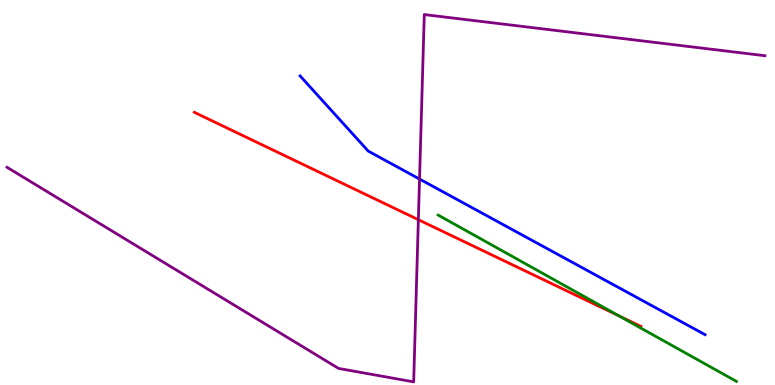[{'lines': ['blue', 'red'], 'intersections': []}, {'lines': ['green', 'red'], 'intersections': [{'x': 7.98, 'y': 1.8}]}, {'lines': ['purple', 'red'], 'intersections': [{'x': 5.4, 'y': 4.29}]}, {'lines': ['blue', 'green'], 'intersections': []}, {'lines': ['blue', 'purple'], 'intersections': [{'x': 5.41, 'y': 5.35}]}, {'lines': ['green', 'purple'], 'intersections': []}]